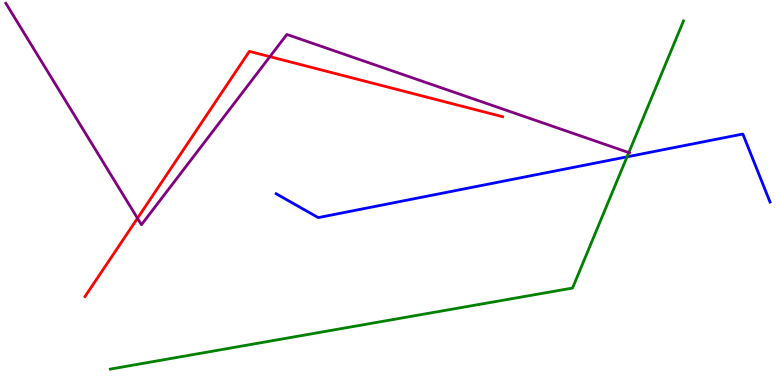[{'lines': ['blue', 'red'], 'intersections': []}, {'lines': ['green', 'red'], 'intersections': []}, {'lines': ['purple', 'red'], 'intersections': [{'x': 1.77, 'y': 4.33}, {'x': 3.48, 'y': 8.53}]}, {'lines': ['blue', 'green'], 'intersections': [{'x': 8.09, 'y': 5.93}]}, {'lines': ['blue', 'purple'], 'intersections': []}, {'lines': ['green', 'purple'], 'intersections': [{'x': 8.11, 'y': 6.04}]}]